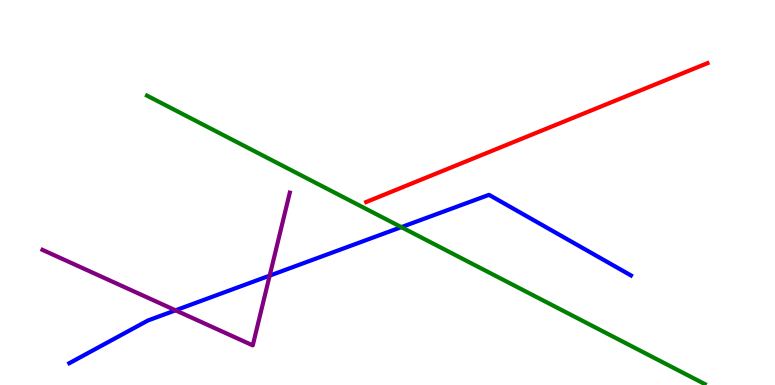[{'lines': ['blue', 'red'], 'intersections': []}, {'lines': ['green', 'red'], 'intersections': []}, {'lines': ['purple', 'red'], 'intersections': []}, {'lines': ['blue', 'green'], 'intersections': [{'x': 5.18, 'y': 4.1}]}, {'lines': ['blue', 'purple'], 'intersections': [{'x': 2.27, 'y': 1.94}, {'x': 3.48, 'y': 2.84}]}, {'lines': ['green', 'purple'], 'intersections': []}]